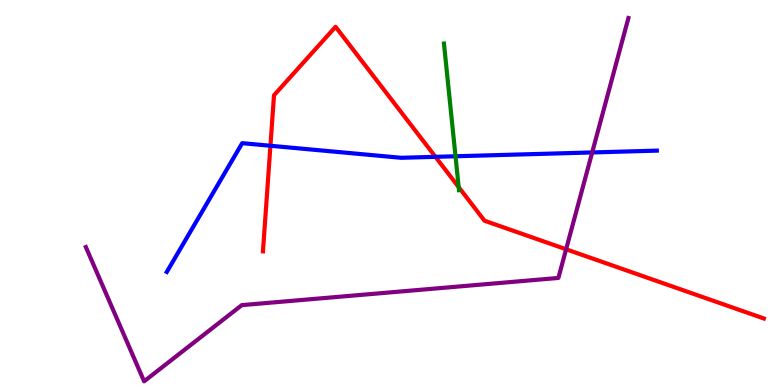[{'lines': ['blue', 'red'], 'intersections': [{'x': 3.49, 'y': 6.21}, {'x': 5.62, 'y': 5.93}]}, {'lines': ['green', 'red'], 'intersections': [{'x': 5.92, 'y': 5.14}]}, {'lines': ['purple', 'red'], 'intersections': [{'x': 7.3, 'y': 3.53}]}, {'lines': ['blue', 'green'], 'intersections': [{'x': 5.88, 'y': 5.94}]}, {'lines': ['blue', 'purple'], 'intersections': [{'x': 7.64, 'y': 6.04}]}, {'lines': ['green', 'purple'], 'intersections': []}]